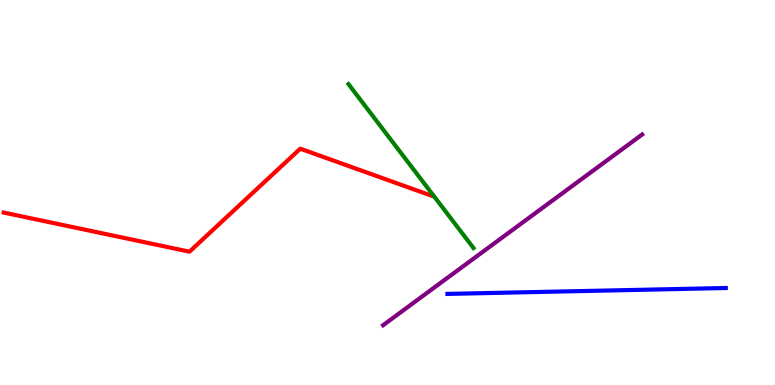[{'lines': ['blue', 'red'], 'intersections': []}, {'lines': ['green', 'red'], 'intersections': []}, {'lines': ['purple', 'red'], 'intersections': []}, {'lines': ['blue', 'green'], 'intersections': []}, {'lines': ['blue', 'purple'], 'intersections': []}, {'lines': ['green', 'purple'], 'intersections': []}]